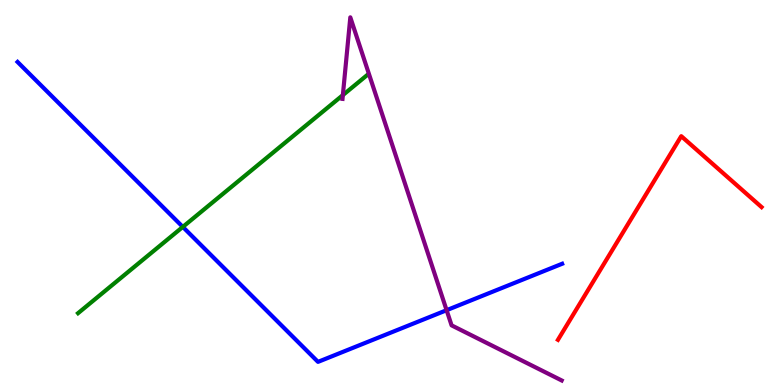[{'lines': ['blue', 'red'], 'intersections': []}, {'lines': ['green', 'red'], 'intersections': []}, {'lines': ['purple', 'red'], 'intersections': []}, {'lines': ['blue', 'green'], 'intersections': [{'x': 2.36, 'y': 4.11}]}, {'lines': ['blue', 'purple'], 'intersections': [{'x': 5.76, 'y': 1.94}]}, {'lines': ['green', 'purple'], 'intersections': [{'x': 4.42, 'y': 7.53}]}]